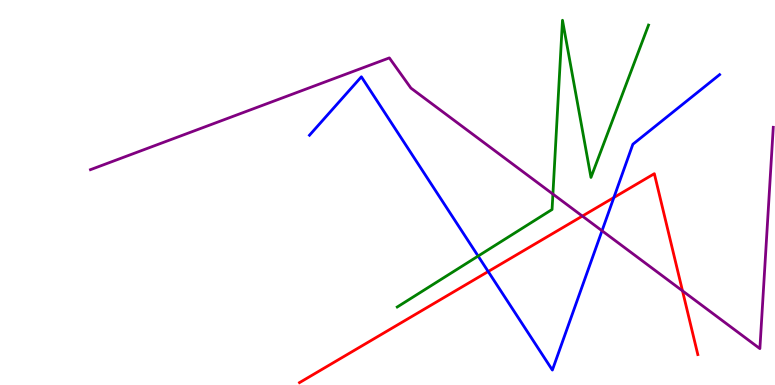[{'lines': ['blue', 'red'], 'intersections': [{'x': 6.3, 'y': 2.95}, {'x': 7.92, 'y': 4.87}]}, {'lines': ['green', 'red'], 'intersections': []}, {'lines': ['purple', 'red'], 'intersections': [{'x': 7.51, 'y': 4.39}, {'x': 8.81, 'y': 2.45}]}, {'lines': ['blue', 'green'], 'intersections': [{'x': 6.17, 'y': 3.35}]}, {'lines': ['blue', 'purple'], 'intersections': [{'x': 7.77, 'y': 4.01}]}, {'lines': ['green', 'purple'], 'intersections': [{'x': 7.13, 'y': 4.96}]}]